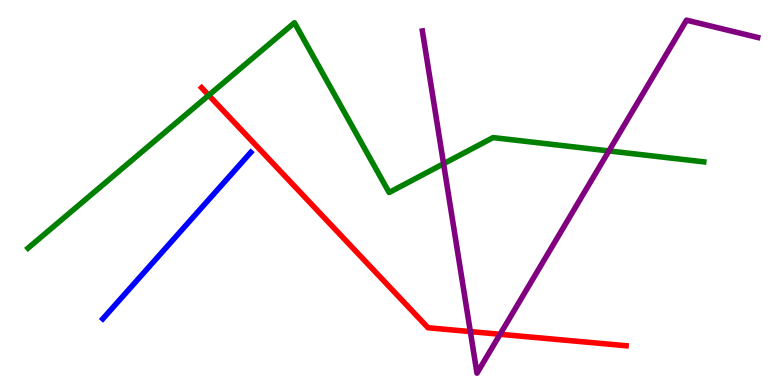[{'lines': ['blue', 'red'], 'intersections': []}, {'lines': ['green', 'red'], 'intersections': [{'x': 2.69, 'y': 7.53}]}, {'lines': ['purple', 'red'], 'intersections': [{'x': 6.07, 'y': 1.39}, {'x': 6.45, 'y': 1.32}]}, {'lines': ['blue', 'green'], 'intersections': []}, {'lines': ['blue', 'purple'], 'intersections': []}, {'lines': ['green', 'purple'], 'intersections': [{'x': 5.72, 'y': 5.75}, {'x': 7.86, 'y': 6.08}]}]